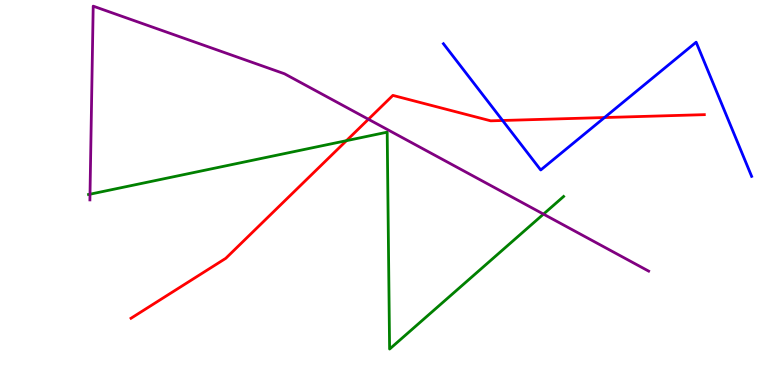[{'lines': ['blue', 'red'], 'intersections': [{'x': 6.48, 'y': 6.87}, {'x': 7.8, 'y': 6.95}]}, {'lines': ['green', 'red'], 'intersections': [{'x': 4.47, 'y': 6.35}]}, {'lines': ['purple', 'red'], 'intersections': [{'x': 4.75, 'y': 6.9}]}, {'lines': ['blue', 'green'], 'intersections': []}, {'lines': ['blue', 'purple'], 'intersections': []}, {'lines': ['green', 'purple'], 'intersections': [{'x': 1.16, 'y': 4.96}, {'x': 7.01, 'y': 4.44}]}]